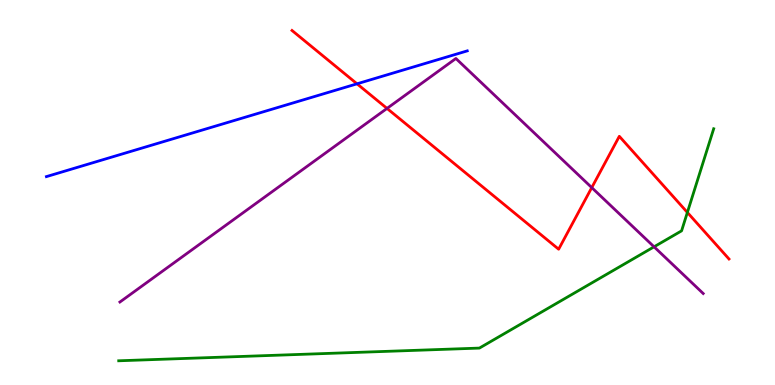[{'lines': ['blue', 'red'], 'intersections': [{'x': 4.61, 'y': 7.82}]}, {'lines': ['green', 'red'], 'intersections': [{'x': 8.87, 'y': 4.48}]}, {'lines': ['purple', 'red'], 'intersections': [{'x': 4.99, 'y': 7.18}, {'x': 7.64, 'y': 5.13}]}, {'lines': ['blue', 'green'], 'intersections': []}, {'lines': ['blue', 'purple'], 'intersections': []}, {'lines': ['green', 'purple'], 'intersections': [{'x': 8.44, 'y': 3.59}]}]